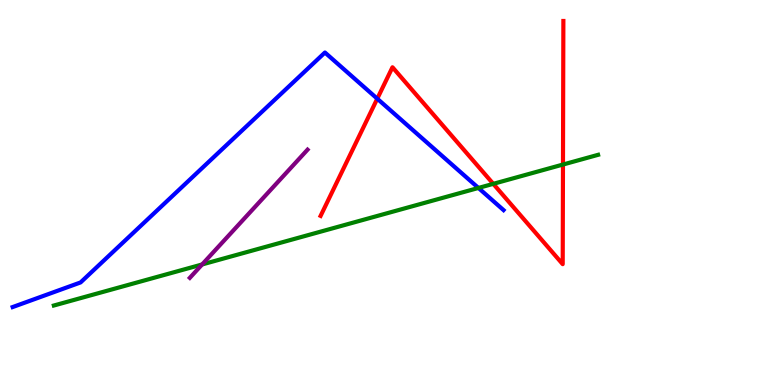[{'lines': ['blue', 'red'], 'intersections': [{'x': 4.87, 'y': 7.44}]}, {'lines': ['green', 'red'], 'intersections': [{'x': 6.36, 'y': 5.22}, {'x': 7.26, 'y': 5.73}]}, {'lines': ['purple', 'red'], 'intersections': []}, {'lines': ['blue', 'green'], 'intersections': [{'x': 6.17, 'y': 5.12}]}, {'lines': ['blue', 'purple'], 'intersections': []}, {'lines': ['green', 'purple'], 'intersections': [{'x': 2.61, 'y': 3.13}]}]